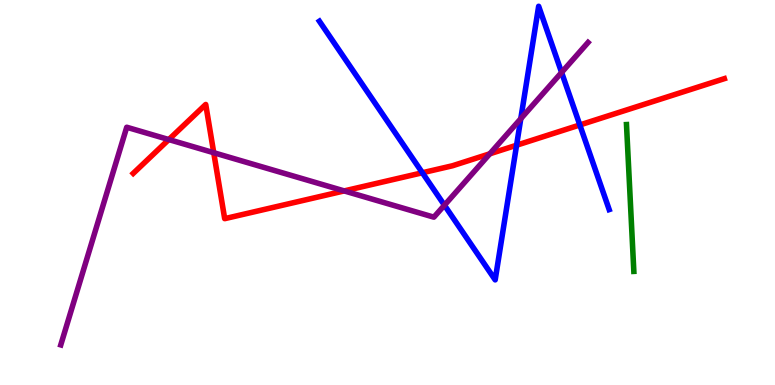[{'lines': ['blue', 'red'], 'intersections': [{'x': 5.45, 'y': 5.51}, {'x': 6.67, 'y': 6.23}, {'x': 7.48, 'y': 6.75}]}, {'lines': ['green', 'red'], 'intersections': []}, {'lines': ['purple', 'red'], 'intersections': [{'x': 2.18, 'y': 6.38}, {'x': 2.76, 'y': 6.03}, {'x': 4.44, 'y': 5.04}, {'x': 6.32, 'y': 6.01}]}, {'lines': ['blue', 'green'], 'intersections': []}, {'lines': ['blue', 'purple'], 'intersections': [{'x': 5.73, 'y': 4.67}, {'x': 6.72, 'y': 6.92}, {'x': 7.25, 'y': 8.12}]}, {'lines': ['green', 'purple'], 'intersections': []}]